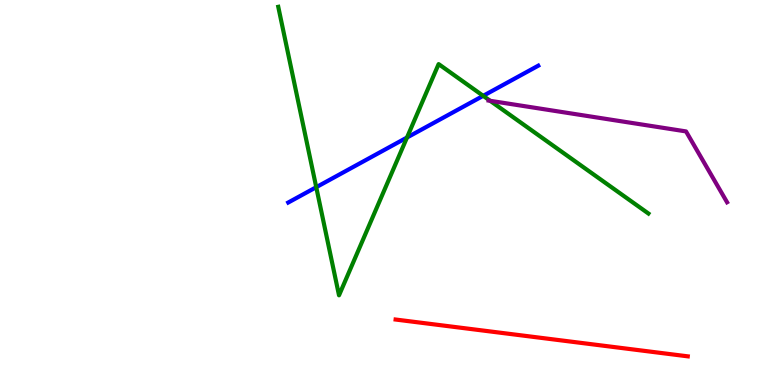[{'lines': ['blue', 'red'], 'intersections': []}, {'lines': ['green', 'red'], 'intersections': []}, {'lines': ['purple', 'red'], 'intersections': []}, {'lines': ['blue', 'green'], 'intersections': [{'x': 4.08, 'y': 5.14}, {'x': 5.25, 'y': 6.43}, {'x': 6.23, 'y': 7.51}]}, {'lines': ['blue', 'purple'], 'intersections': []}, {'lines': ['green', 'purple'], 'intersections': [{'x': 6.32, 'y': 7.38}]}]